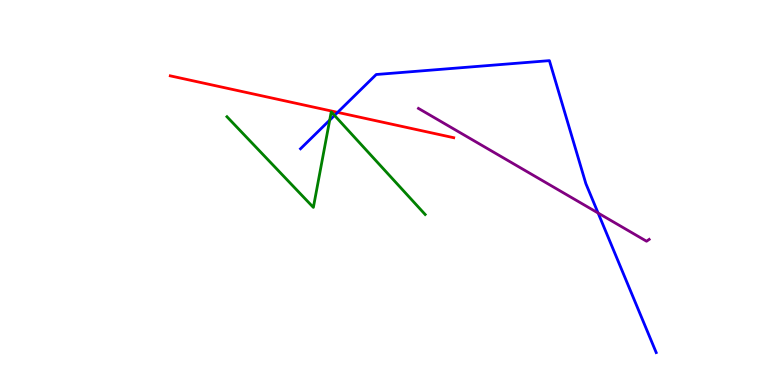[{'lines': ['blue', 'red'], 'intersections': [{'x': 4.36, 'y': 7.08}]}, {'lines': ['green', 'red'], 'intersections': []}, {'lines': ['purple', 'red'], 'intersections': []}, {'lines': ['blue', 'green'], 'intersections': [{'x': 4.25, 'y': 6.88}, {'x': 4.32, 'y': 7.0}]}, {'lines': ['blue', 'purple'], 'intersections': [{'x': 7.72, 'y': 4.47}]}, {'lines': ['green', 'purple'], 'intersections': []}]